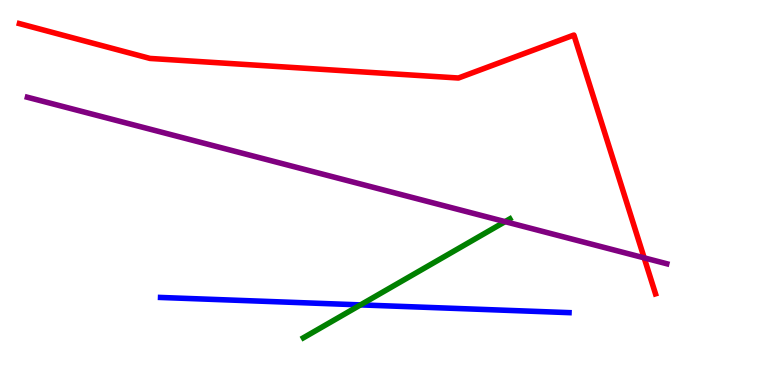[{'lines': ['blue', 'red'], 'intersections': []}, {'lines': ['green', 'red'], 'intersections': []}, {'lines': ['purple', 'red'], 'intersections': [{'x': 8.31, 'y': 3.3}]}, {'lines': ['blue', 'green'], 'intersections': [{'x': 4.65, 'y': 2.08}]}, {'lines': ['blue', 'purple'], 'intersections': []}, {'lines': ['green', 'purple'], 'intersections': [{'x': 6.52, 'y': 4.24}]}]